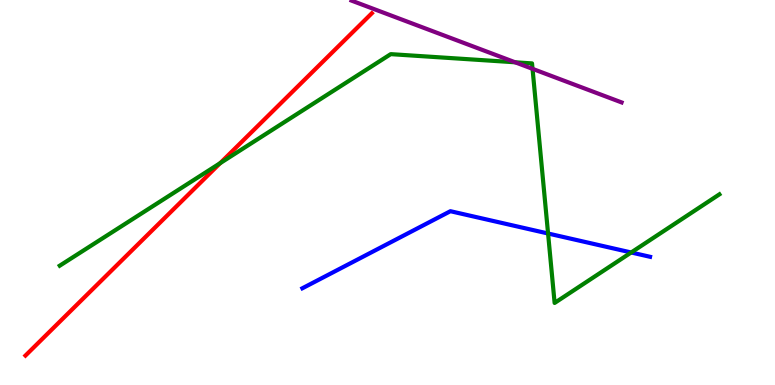[{'lines': ['blue', 'red'], 'intersections': []}, {'lines': ['green', 'red'], 'intersections': [{'x': 2.84, 'y': 5.76}]}, {'lines': ['purple', 'red'], 'intersections': []}, {'lines': ['blue', 'green'], 'intersections': [{'x': 7.07, 'y': 3.94}, {'x': 8.14, 'y': 3.44}]}, {'lines': ['blue', 'purple'], 'intersections': []}, {'lines': ['green', 'purple'], 'intersections': [{'x': 6.65, 'y': 8.38}, {'x': 6.87, 'y': 8.21}]}]